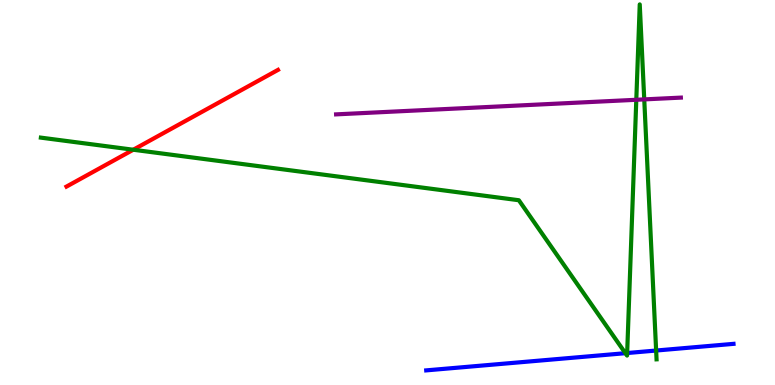[{'lines': ['blue', 'red'], 'intersections': []}, {'lines': ['green', 'red'], 'intersections': [{'x': 1.72, 'y': 6.11}]}, {'lines': ['purple', 'red'], 'intersections': []}, {'lines': ['blue', 'green'], 'intersections': [{'x': 8.07, 'y': 0.826}, {'x': 8.09, 'y': 0.83}, {'x': 8.47, 'y': 0.895}]}, {'lines': ['blue', 'purple'], 'intersections': []}, {'lines': ['green', 'purple'], 'intersections': [{'x': 8.21, 'y': 7.41}, {'x': 8.31, 'y': 7.42}]}]